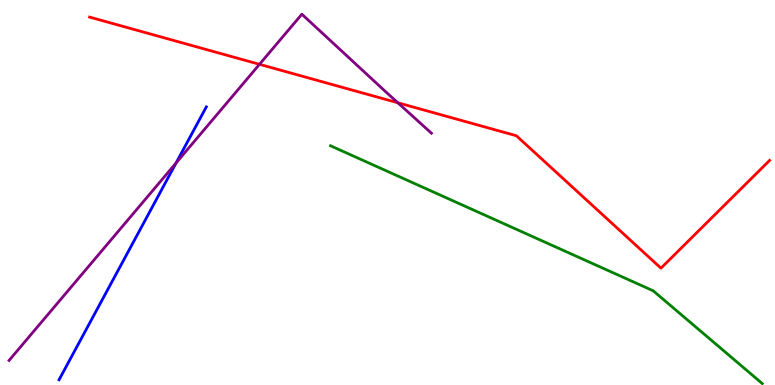[{'lines': ['blue', 'red'], 'intersections': []}, {'lines': ['green', 'red'], 'intersections': []}, {'lines': ['purple', 'red'], 'intersections': [{'x': 3.35, 'y': 8.33}, {'x': 5.13, 'y': 7.33}]}, {'lines': ['blue', 'green'], 'intersections': []}, {'lines': ['blue', 'purple'], 'intersections': [{'x': 2.27, 'y': 5.77}]}, {'lines': ['green', 'purple'], 'intersections': []}]